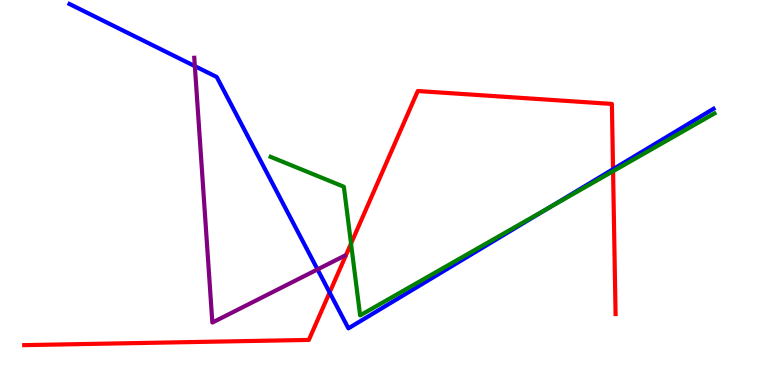[{'lines': ['blue', 'red'], 'intersections': [{'x': 4.25, 'y': 2.4}, {'x': 7.91, 'y': 5.6}]}, {'lines': ['green', 'red'], 'intersections': [{'x': 4.53, 'y': 3.67}, {'x': 7.91, 'y': 5.55}]}, {'lines': ['purple', 'red'], 'intersections': []}, {'lines': ['blue', 'green'], 'intersections': [{'x': 7.08, 'y': 4.6}]}, {'lines': ['blue', 'purple'], 'intersections': [{'x': 2.51, 'y': 8.28}, {'x': 4.1, 'y': 3.0}]}, {'lines': ['green', 'purple'], 'intersections': []}]